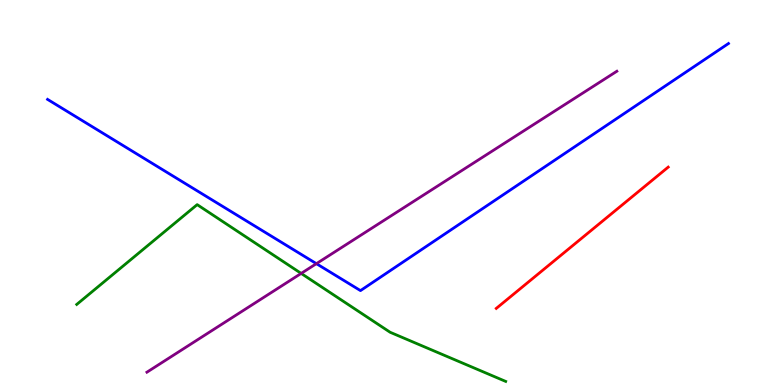[{'lines': ['blue', 'red'], 'intersections': []}, {'lines': ['green', 'red'], 'intersections': []}, {'lines': ['purple', 'red'], 'intersections': []}, {'lines': ['blue', 'green'], 'intersections': []}, {'lines': ['blue', 'purple'], 'intersections': [{'x': 4.08, 'y': 3.15}]}, {'lines': ['green', 'purple'], 'intersections': [{'x': 3.89, 'y': 2.9}]}]